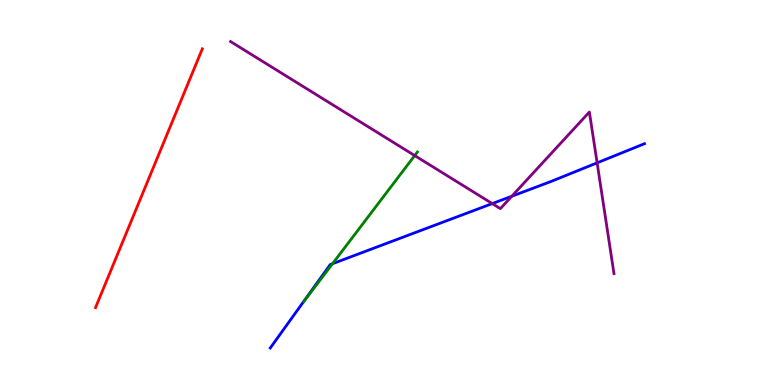[{'lines': ['blue', 'red'], 'intersections': []}, {'lines': ['green', 'red'], 'intersections': []}, {'lines': ['purple', 'red'], 'intersections': []}, {'lines': ['blue', 'green'], 'intersections': [{'x': 4.29, 'y': 3.15}]}, {'lines': ['blue', 'purple'], 'intersections': [{'x': 6.35, 'y': 4.71}, {'x': 6.6, 'y': 4.9}, {'x': 7.7, 'y': 5.77}]}, {'lines': ['green', 'purple'], 'intersections': [{'x': 5.35, 'y': 5.96}]}]